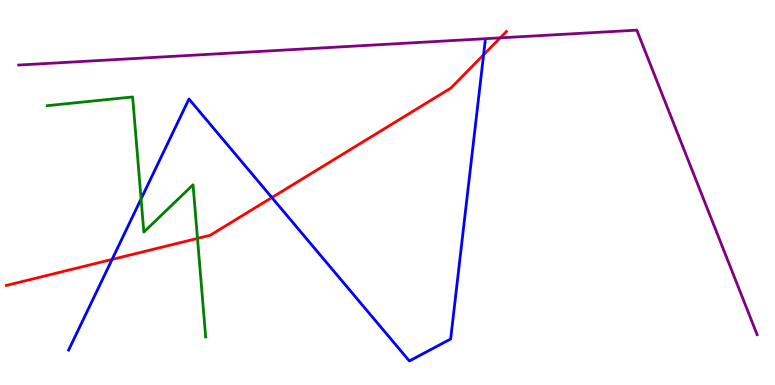[{'lines': ['blue', 'red'], 'intersections': [{'x': 1.45, 'y': 3.26}, {'x': 3.51, 'y': 4.87}, {'x': 6.24, 'y': 8.58}]}, {'lines': ['green', 'red'], 'intersections': [{'x': 2.55, 'y': 3.81}]}, {'lines': ['purple', 'red'], 'intersections': [{'x': 6.45, 'y': 9.02}]}, {'lines': ['blue', 'green'], 'intersections': [{'x': 1.82, 'y': 4.83}]}, {'lines': ['blue', 'purple'], 'intersections': []}, {'lines': ['green', 'purple'], 'intersections': []}]